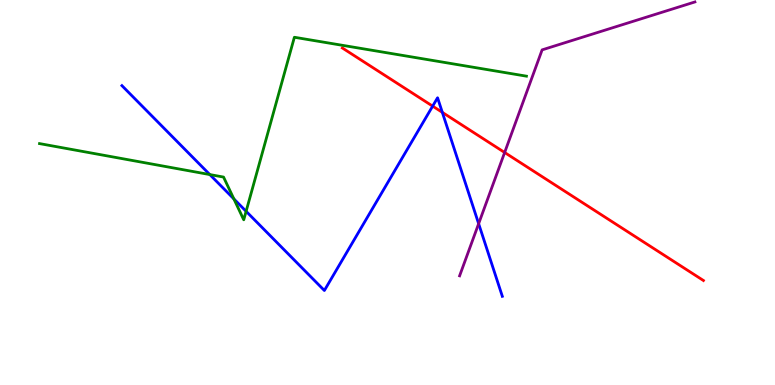[{'lines': ['blue', 'red'], 'intersections': [{'x': 5.58, 'y': 7.24}, {'x': 5.71, 'y': 7.08}]}, {'lines': ['green', 'red'], 'intersections': []}, {'lines': ['purple', 'red'], 'intersections': [{'x': 6.51, 'y': 6.04}]}, {'lines': ['blue', 'green'], 'intersections': [{'x': 2.71, 'y': 5.47}, {'x': 3.02, 'y': 4.83}, {'x': 3.18, 'y': 4.51}]}, {'lines': ['blue', 'purple'], 'intersections': [{'x': 6.18, 'y': 4.19}]}, {'lines': ['green', 'purple'], 'intersections': []}]